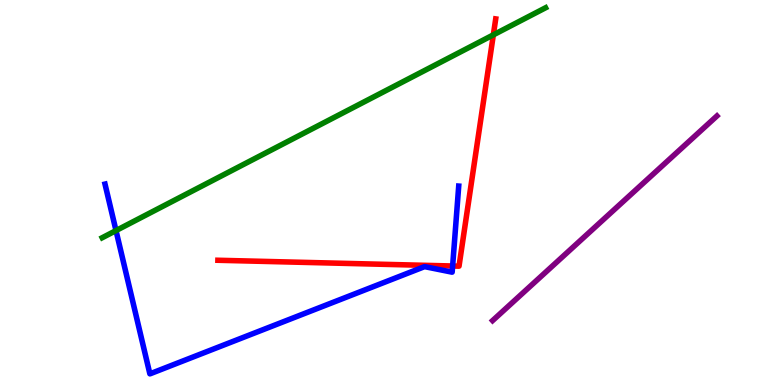[{'lines': ['blue', 'red'], 'intersections': [{'x': 5.84, 'y': 3.09}]}, {'lines': ['green', 'red'], 'intersections': [{'x': 6.37, 'y': 9.09}]}, {'lines': ['purple', 'red'], 'intersections': []}, {'lines': ['blue', 'green'], 'intersections': [{'x': 1.5, 'y': 4.01}]}, {'lines': ['blue', 'purple'], 'intersections': []}, {'lines': ['green', 'purple'], 'intersections': []}]